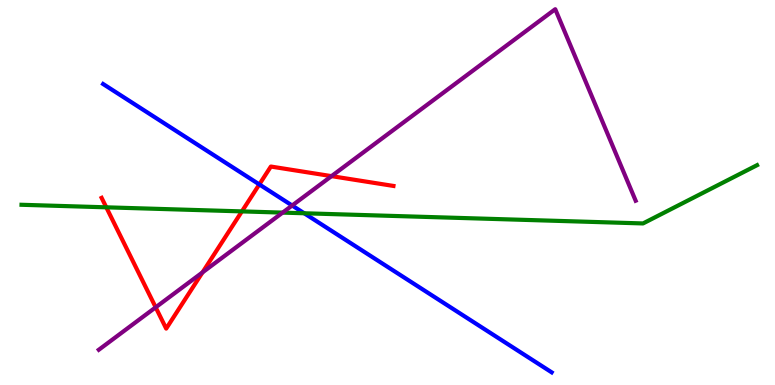[{'lines': ['blue', 'red'], 'intersections': [{'x': 3.35, 'y': 5.21}]}, {'lines': ['green', 'red'], 'intersections': [{'x': 1.37, 'y': 4.62}, {'x': 3.12, 'y': 4.51}]}, {'lines': ['purple', 'red'], 'intersections': [{'x': 2.01, 'y': 2.02}, {'x': 2.61, 'y': 2.92}, {'x': 4.28, 'y': 5.42}]}, {'lines': ['blue', 'green'], 'intersections': [{'x': 3.93, 'y': 4.46}]}, {'lines': ['blue', 'purple'], 'intersections': [{'x': 3.77, 'y': 4.66}]}, {'lines': ['green', 'purple'], 'intersections': [{'x': 3.65, 'y': 4.48}]}]